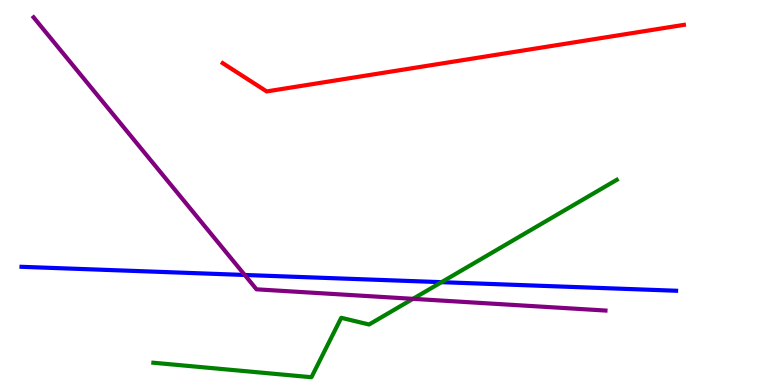[{'lines': ['blue', 'red'], 'intersections': []}, {'lines': ['green', 'red'], 'intersections': []}, {'lines': ['purple', 'red'], 'intersections': []}, {'lines': ['blue', 'green'], 'intersections': [{'x': 5.7, 'y': 2.67}]}, {'lines': ['blue', 'purple'], 'intersections': [{'x': 3.16, 'y': 2.86}]}, {'lines': ['green', 'purple'], 'intersections': [{'x': 5.33, 'y': 2.24}]}]